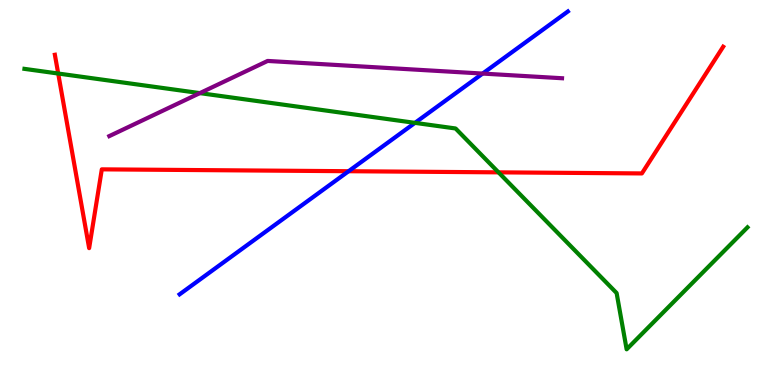[{'lines': ['blue', 'red'], 'intersections': [{'x': 4.5, 'y': 5.55}]}, {'lines': ['green', 'red'], 'intersections': [{'x': 0.751, 'y': 8.09}, {'x': 6.43, 'y': 5.52}]}, {'lines': ['purple', 'red'], 'intersections': []}, {'lines': ['blue', 'green'], 'intersections': [{'x': 5.35, 'y': 6.81}]}, {'lines': ['blue', 'purple'], 'intersections': [{'x': 6.23, 'y': 8.09}]}, {'lines': ['green', 'purple'], 'intersections': [{'x': 2.58, 'y': 7.58}]}]